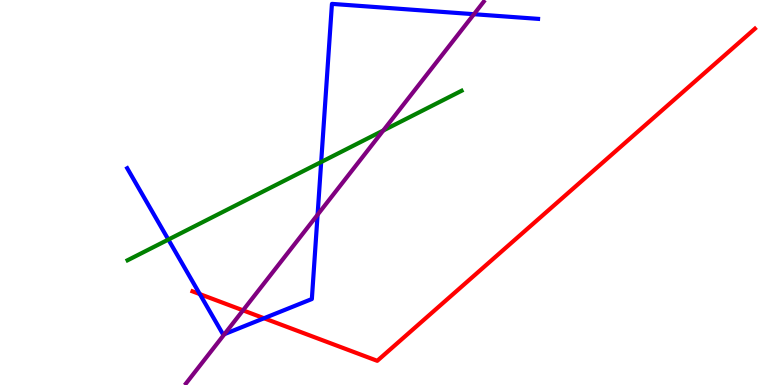[{'lines': ['blue', 'red'], 'intersections': [{'x': 2.58, 'y': 2.36}, {'x': 3.41, 'y': 1.73}]}, {'lines': ['green', 'red'], 'intersections': []}, {'lines': ['purple', 'red'], 'intersections': [{'x': 3.14, 'y': 1.94}]}, {'lines': ['blue', 'green'], 'intersections': [{'x': 2.17, 'y': 3.78}, {'x': 4.14, 'y': 5.79}]}, {'lines': ['blue', 'purple'], 'intersections': [{'x': 2.9, 'y': 1.32}, {'x': 4.1, 'y': 4.42}, {'x': 6.12, 'y': 9.63}]}, {'lines': ['green', 'purple'], 'intersections': [{'x': 4.95, 'y': 6.61}]}]